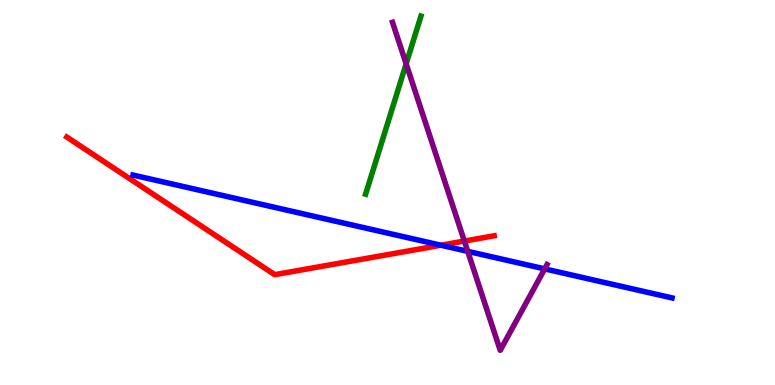[{'lines': ['blue', 'red'], 'intersections': [{'x': 5.69, 'y': 3.63}]}, {'lines': ['green', 'red'], 'intersections': []}, {'lines': ['purple', 'red'], 'intersections': [{'x': 5.99, 'y': 3.74}]}, {'lines': ['blue', 'green'], 'intersections': []}, {'lines': ['blue', 'purple'], 'intersections': [{'x': 6.04, 'y': 3.47}, {'x': 7.03, 'y': 3.02}]}, {'lines': ['green', 'purple'], 'intersections': [{'x': 5.24, 'y': 8.34}]}]